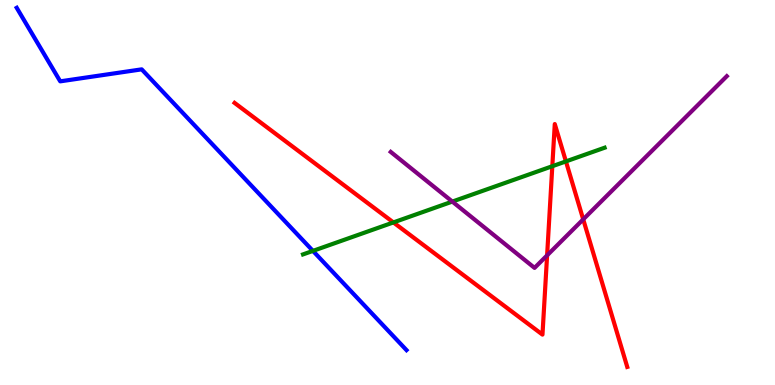[{'lines': ['blue', 'red'], 'intersections': []}, {'lines': ['green', 'red'], 'intersections': [{'x': 5.08, 'y': 4.22}, {'x': 7.13, 'y': 5.68}, {'x': 7.3, 'y': 5.81}]}, {'lines': ['purple', 'red'], 'intersections': [{'x': 7.06, 'y': 3.37}, {'x': 7.53, 'y': 4.3}]}, {'lines': ['blue', 'green'], 'intersections': [{'x': 4.04, 'y': 3.48}]}, {'lines': ['blue', 'purple'], 'intersections': []}, {'lines': ['green', 'purple'], 'intersections': [{'x': 5.84, 'y': 4.76}]}]